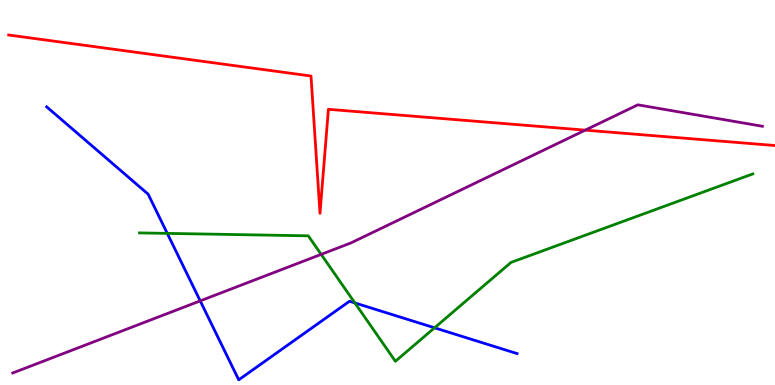[{'lines': ['blue', 'red'], 'intersections': []}, {'lines': ['green', 'red'], 'intersections': []}, {'lines': ['purple', 'red'], 'intersections': [{'x': 7.55, 'y': 6.62}]}, {'lines': ['blue', 'green'], 'intersections': [{'x': 2.16, 'y': 3.94}, {'x': 4.58, 'y': 2.13}, {'x': 5.61, 'y': 1.49}]}, {'lines': ['blue', 'purple'], 'intersections': [{'x': 2.58, 'y': 2.18}]}, {'lines': ['green', 'purple'], 'intersections': [{'x': 4.14, 'y': 3.39}]}]